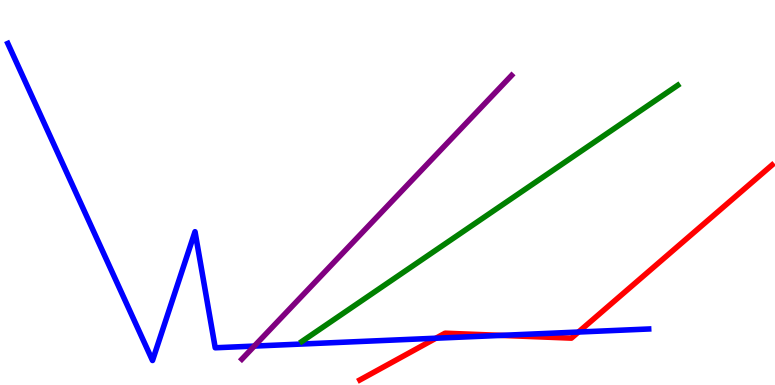[{'lines': ['blue', 'red'], 'intersections': [{'x': 5.62, 'y': 1.22}, {'x': 6.47, 'y': 1.29}, {'x': 7.46, 'y': 1.38}]}, {'lines': ['green', 'red'], 'intersections': []}, {'lines': ['purple', 'red'], 'intersections': []}, {'lines': ['blue', 'green'], 'intersections': []}, {'lines': ['blue', 'purple'], 'intersections': [{'x': 3.28, 'y': 1.01}]}, {'lines': ['green', 'purple'], 'intersections': []}]